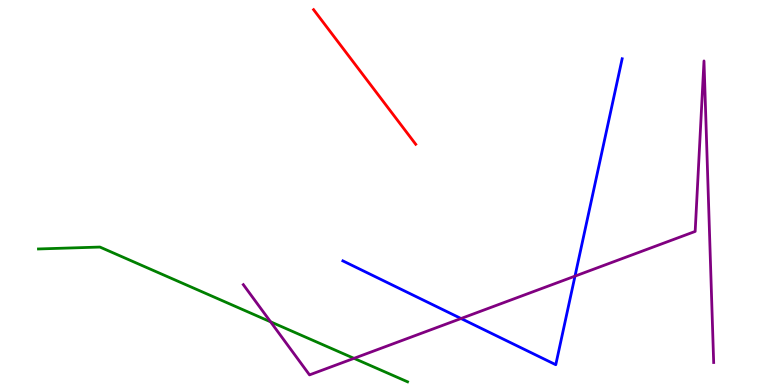[{'lines': ['blue', 'red'], 'intersections': []}, {'lines': ['green', 'red'], 'intersections': []}, {'lines': ['purple', 'red'], 'intersections': []}, {'lines': ['blue', 'green'], 'intersections': []}, {'lines': ['blue', 'purple'], 'intersections': [{'x': 5.95, 'y': 1.73}, {'x': 7.42, 'y': 2.83}]}, {'lines': ['green', 'purple'], 'intersections': [{'x': 3.49, 'y': 1.64}, {'x': 4.57, 'y': 0.692}]}]